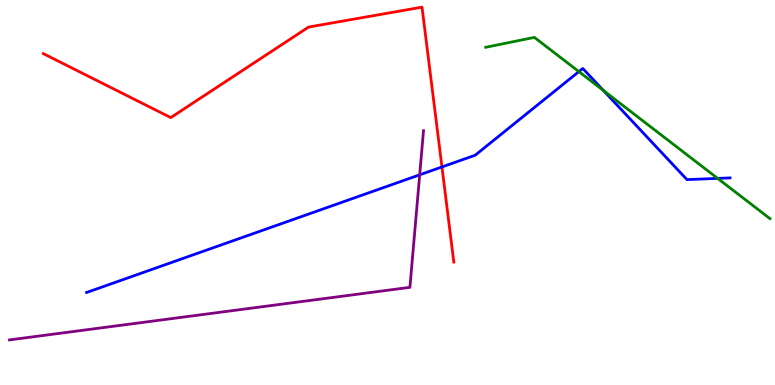[{'lines': ['blue', 'red'], 'intersections': [{'x': 5.7, 'y': 5.66}]}, {'lines': ['green', 'red'], 'intersections': []}, {'lines': ['purple', 'red'], 'intersections': []}, {'lines': ['blue', 'green'], 'intersections': [{'x': 7.47, 'y': 8.14}, {'x': 7.79, 'y': 7.65}, {'x': 9.26, 'y': 5.37}]}, {'lines': ['blue', 'purple'], 'intersections': [{'x': 5.42, 'y': 5.46}]}, {'lines': ['green', 'purple'], 'intersections': []}]